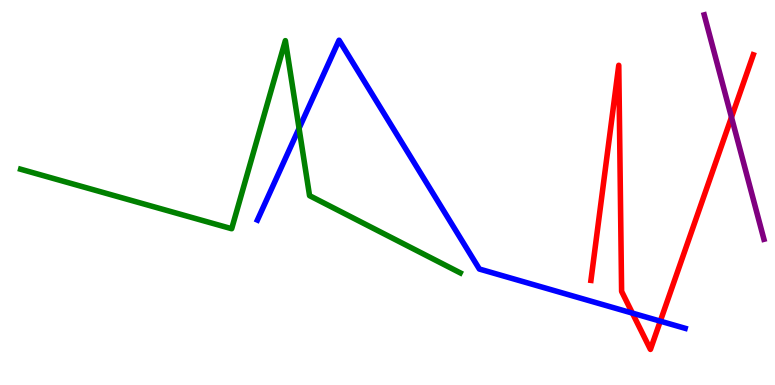[{'lines': ['blue', 'red'], 'intersections': [{'x': 8.16, 'y': 1.87}, {'x': 8.52, 'y': 1.66}]}, {'lines': ['green', 'red'], 'intersections': []}, {'lines': ['purple', 'red'], 'intersections': [{'x': 9.44, 'y': 6.95}]}, {'lines': ['blue', 'green'], 'intersections': [{'x': 3.86, 'y': 6.67}]}, {'lines': ['blue', 'purple'], 'intersections': []}, {'lines': ['green', 'purple'], 'intersections': []}]